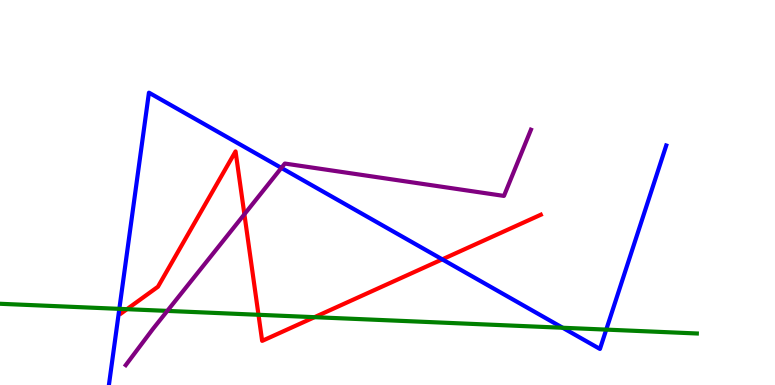[{'lines': ['blue', 'red'], 'intersections': [{'x': 5.71, 'y': 3.26}]}, {'lines': ['green', 'red'], 'intersections': [{'x': 1.64, 'y': 1.97}, {'x': 3.34, 'y': 1.82}, {'x': 4.06, 'y': 1.76}]}, {'lines': ['purple', 'red'], 'intersections': [{'x': 3.15, 'y': 4.43}]}, {'lines': ['blue', 'green'], 'intersections': [{'x': 1.54, 'y': 1.98}, {'x': 7.26, 'y': 1.49}, {'x': 7.82, 'y': 1.44}]}, {'lines': ['blue', 'purple'], 'intersections': [{'x': 3.63, 'y': 5.64}]}, {'lines': ['green', 'purple'], 'intersections': [{'x': 2.16, 'y': 1.92}]}]